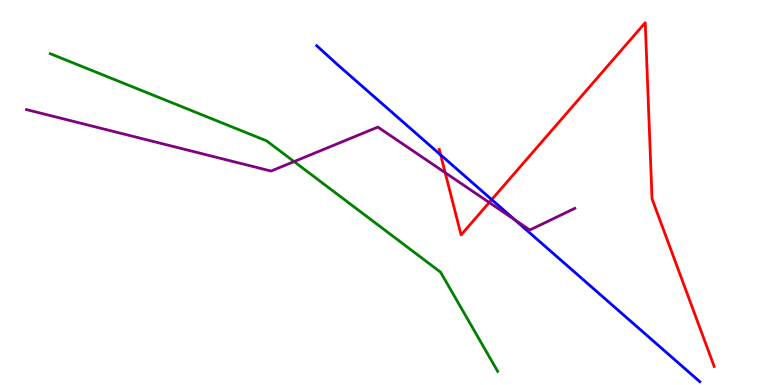[{'lines': ['blue', 'red'], 'intersections': [{'x': 5.69, 'y': 5.98}, {'x': 6.34, 'y': 4.82}]}, {'lines': ['green', 'red'], 'intersections': []}, {'lines': ['purple', 'red'], 'intersections': [{'x': 5.74, 'y': 5.51}, {'x': 6.31, 'y': 4.74}]}, {'lines': ['blue', 'green'], 'intersections': []}, {'lines': ['blue', 'purple'], 'intersections': [{'x': 6.65, 'y': 4.29}]}, {'lines': ['green', 'purple'], 'intersections': [{'x': 3.79, 'y': 5.8}]}]